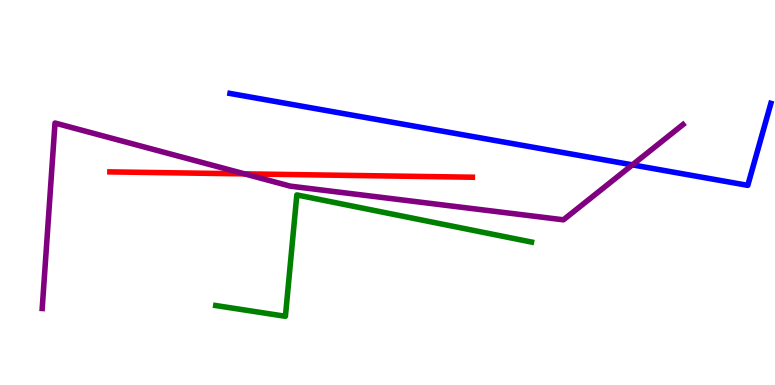[{'lines': ['blue', 'red'], 'intersections': []}, {'lines': ['green', 'red'], 'intersections': []}, {'lines': ['purple', 'red'], 'intersections': [{'x': 3.16, 'y': 5.48}]}, {'lines': ['blue', 'green'], 'intersections': []}, {'lines': ['blue', 'purple'], 'intersections': [{'x': 8.16, 'y': 5.72}]}, {'lines': ['green', 'purple'], 'intersections': []}]